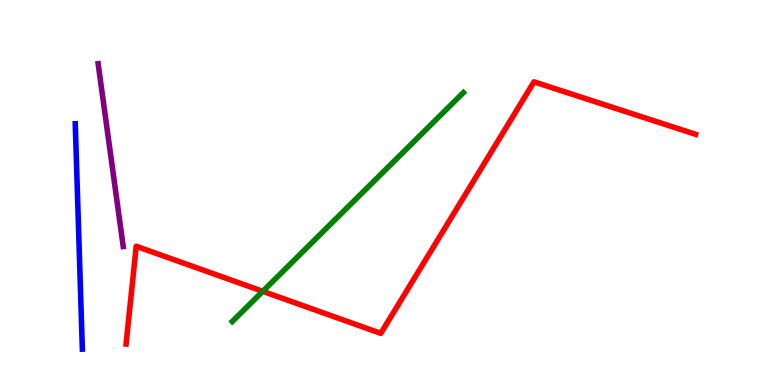[{'lines': ['blue', 'red'], 'intersections': []}, {'lines': ['green', 'red'], 'intersections': [{'x': 3.39, 'y': 2.43}]}, {'lines': ['purple', 'red'], 'intersections': []}, {'lines': ['blue', 'green'], 'intersections': []}, {'lines': ['blue', 'purple'], 'intersections': []}, {'lines': ['green', 'purple'], 'intersections': []}]